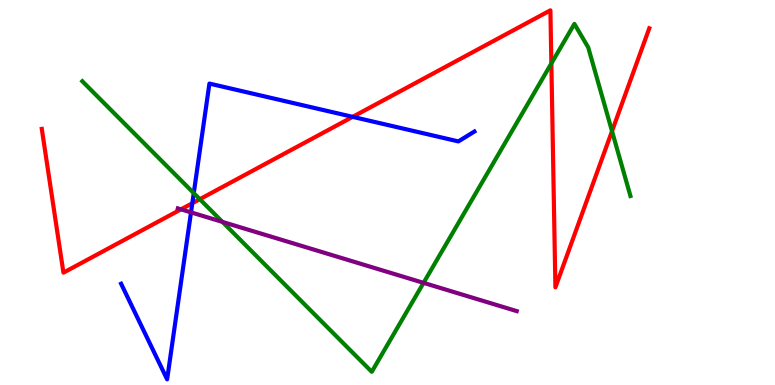[{'lines': ['blue', 'red'], 'intersections': [{'x': 2.48, 'y': 4.72}, {'x': 4.55, 'y': 6.96}]}, {'lines': ['green', 'red'], 'intersections': [{'x': 2.58, 'y': 4.83}, {'x': 7.11, 'y': 8.35}, {'x': 7.9, 'y': 6.59}]}, {'lines': ['purple', 'red'], 'intersections': [{'x': 2.34, 'y': 4.56}]}, {'lines': ['blue', 'green'], 'intersections': [{'x': 2.5, 'y': 4.98}]}, {'lines': ['blue', 'purple'], 'intersections': [{'x': 2.46, 'y': 4.48}]}, {'lines': ['green', 'purple'], 'intersections': [{'x': 2.87, 'y': 4.24}, {'x': 5.47, 'y': 2.65}]}]